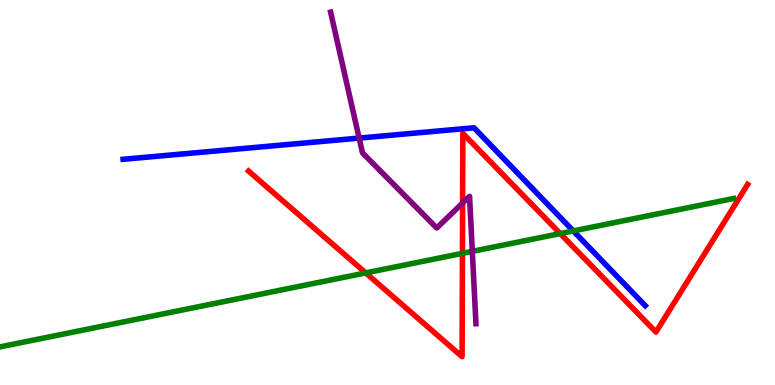[{'lines': ['blue', 'red'], 'intersections': []}, {'lines': ['green', 'red'], 'intersections': [{'x': 4.72, 'y': 2.91}, {'x': 5.97, 'y': 3.42}, {'x': 7.23, 'y': 3.93}]}, {'lines': ['purple', 'red'], 'intersections': [{'x': 5.97, 'y': 4.73}]}, {'lines': ['blue', 'green'], 'intersections': [{'x': 7.4, 'y': 4.0}]}, {'lines': ['blue', 'purple'], 'intersections': [{'x': 4.63, 'y': 6.41}]}, {'lines': ['green', 'purple'], 'intersections': [{'x': 6.09, 'y': 3.47}]}]